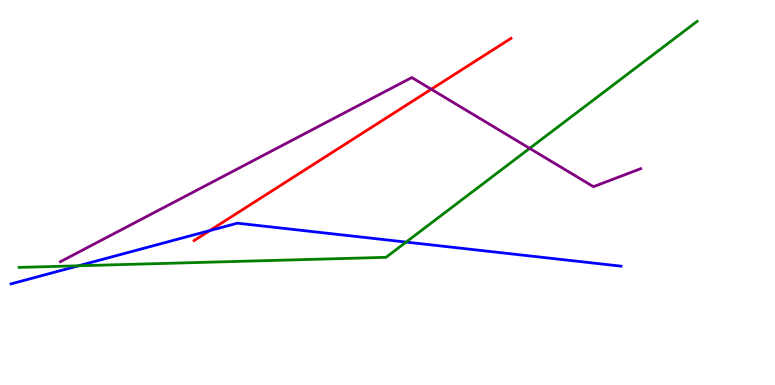[{'lines': ['blue', 'red'], 'intersections': [{'x': 2.71, 'y': 4.01}]}, {'lines': ['green', 'red'], 'intersections': []}, {'lines': ['purple', 'red'], 'intersections': [{'x': 5.56, 'y': 7.68}]}, {'lines': ['blue', 'green'], 'intersections': [{'x': 1.01, 'y': 3.1}, {'x': 5.24, 'y': 3.71}]}, {'lines': ['blue', 'purple'], 'intersections': []}, {'lines': ['green', 'purple'], 'intersections': [{'x': 6.83, 'y': 6.15}]}]